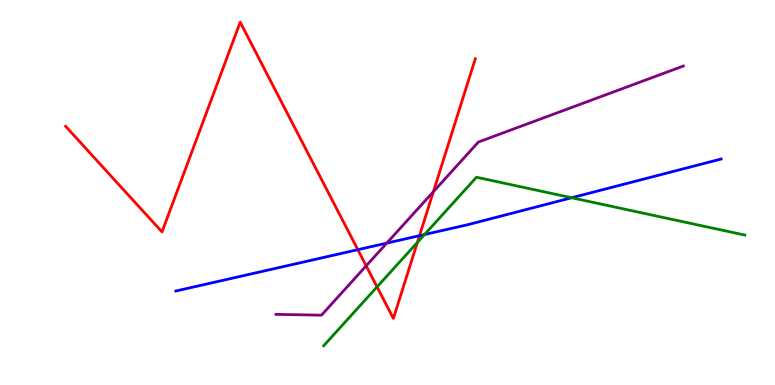[{'lines': ['blue', 'red'], 'intersections': [{'x': 4.62, 'y': 3.51}, {'x': 5.41, 'y': 3.88}]}, {'lines': ['green', 'red'], 'intersections': [{'x': 4.87, 'y': 2.55}, {'x': 5.39, 'y': 3.7}]}, {'lines': ['purple', 'red'], 'intersections': [{'x': 4.72, 'y': 3.09}, {'x': 5.59, 'y': 5.02}]}, {'lines': ['blue', 'green'], 'intersections': [{'x': 5.48, 'y': 3.91}, {'x': 7.38, 'y': 4.86}]}, {'lines': ['blue', 'purple'], 'intersections': [{'x': 4.99, 'y': 3.69}]}, {'lines': ['green', 'purple'], 'intersections': []}]